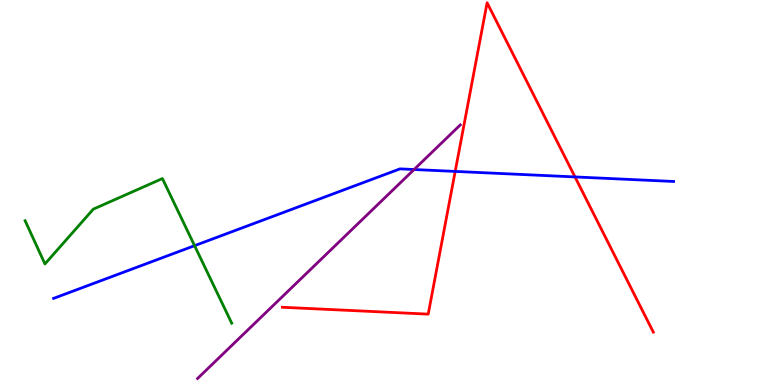[{'lines': ['blue', 'red'], 'intersections': [{'x': 5.87, 'y': 5.55}, {'x': 7.42, 'y': 5.4}]}, {'lines': ['green', 'red'], 'intersections': []}, {'lines': ['purple', 'red'], 'intersections': []}, {'lines': ['blue', 'green'], 'intersections': [{'x': 2.51, 'y': 3.62}]}, {'lines': ['blue', 'purple'], 'intersections': [{'x': 5.34, 'y': 5.6}]}, {'lines': ['green', 'purple'], 'intersections': []}]